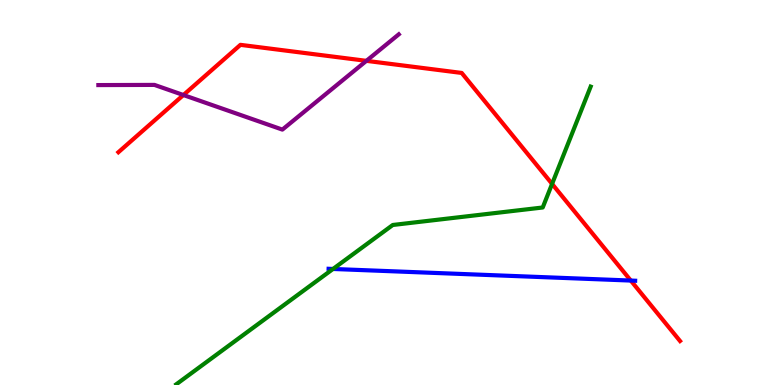[{'lines': ['blue', 'red'], 'intersections': [{'x': 8.14, 'y': 2.71}]}, {'lines': ['green', 'red'], 'intersections': [{'x': 7.12, 'y': 5.22}]}, {'lines': ['purple', 'red'], 'intersections': [{'x': 2.37, 'y': 7.53}, {'x': 4.73, 'y': 8.42}]}, {'lines': ['blue', 'green'], 'intersections': [{'x': 4.3, 'y': 3.01}]}, {'lines': ['blue', 'purple'], 'intersections': []}, {'lines': ['green', 'purple'], 'intersections': []}]